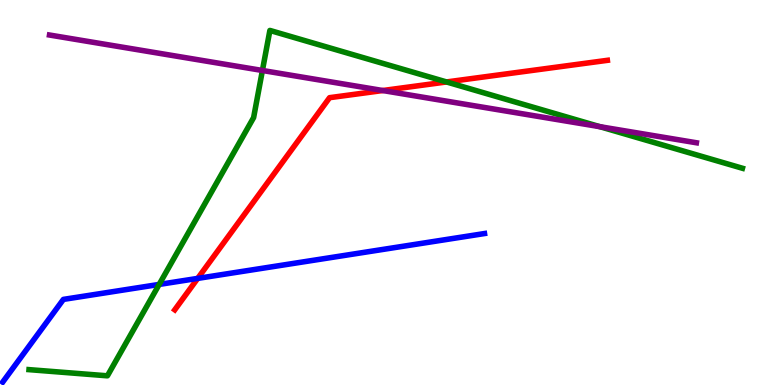[{'lines': ['blue', 'red'], 'intersections': [{'x': 2.55, 'y': 2.77}]}, {'lines': ['green', 'red'], 'intersections': [{'x': 5.76, 'y': 7.87}]}, {'lines': ['purple', 'red'], 'intersections': [{'x': 4.94, 'y': 7.65}]}, {'lines': ['blue', 'green'], 'intersections': [{'x': 2.05, 'y': 2.61}]}, {'lines': ['blue', 'purple'], 'intersections': []}, {'lines': ['green', 'purple'], 'intersections': [{'x': 3.39, 'y': 8.17}, {'x': 7.74, 'y': 6.71}]}]